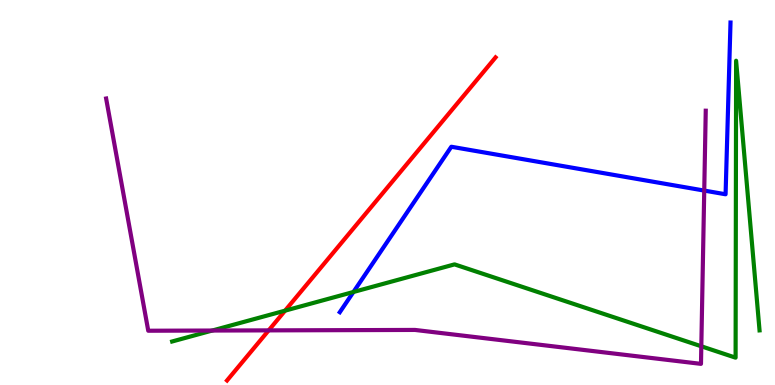[{'lines': ['blue', 'red'], 'intersections': []}, {'lines': ['green', 'red'], 'intersections': [{'x': 3.68, 'y': 1.93}]}, {'lines': ['purple', 'red'], 'intersections': [{'x': 3.47, 'y': 1.42}]}, {'lines': ['blue', 'green'], 'intersections': [{'x': 4.56, 'y': 2.42}]}, {'lines': ['blue', 'purple'], 'intersections': [{'x': 9.09, 'y': 5.05}]}, {'lines': ['green', 'purple'], 'intersections': [{'x': 2.74, 'y': 1.41}, {'x': 9.05, 'y': 1.01}]}]